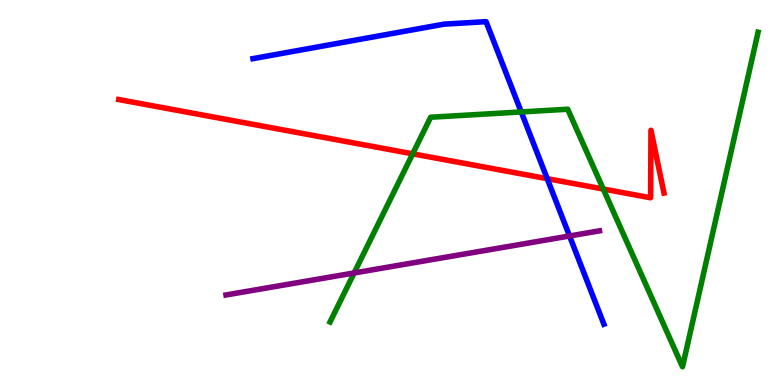[{'lines': ['blue', 'red'], 'intersections': [{'x': 7.06, 'y': 5.36}]}, {'lines': ['green', 'red'], 'intersections': [{'x': 5.33, 'y': 6.0}, {'x': 7.78, 'y': 5.09}]}, {'lines': ['purple', 'red'], 'intersections': []}, {'lines': ['blue', 'green'], 'intersections': [{'x': 6.73, 'y': 7.09}]}, {'lines': ['blue', 'purple'], 'intersections': [{'x': 7.35, 'y': 3.87}]}, {'lines': ['green', 'purple'], 'intersections': [{'x': 4.57, 'y': 2.91}]}]